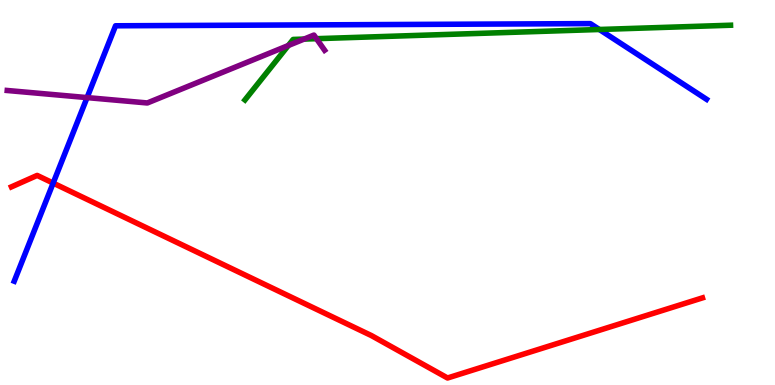[{'lines': ['blue', 'red'], 'intersections': [{'x': 0.686, 'y': 5.24}]}, {'lines': ['green', 'red'], 'intersections': []}, {'lines': ['purple', 'red'], 'intersections': []}, {'lines': ['blue', 'green'], 'intersections': [{'x': 7.73, 'y': 9.23}]}, {'lines': ['blue', 'purple'], 'intersections': [{'x': 1.12, 'y': 7.46}]}, {'lines': ['green', 'purple'], 'intersections': [{'x': 3.72, 'y': 8.82}, {'x': 3.92, 'y': 8.98}, {'x': 4.08, 'y': 9.0}]}]